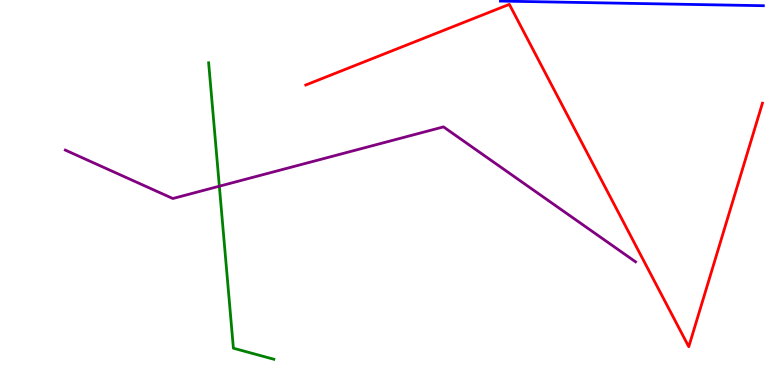[{'lines': ['blue', 'red'], 'intersections': []}, {'lines': ['green', 'red'], 'intersections': []}, {'lines': ['purple', 'red'], 'intersections': []}, {'lines': ['blue', 'green'], 'intersections': []}, {'lines': ['blue', 'purple'], 'intersections': []}, {'lines': ['green', 'purple'], 'intersections': [{'x': 2.83, 'y': 5.16}]}]